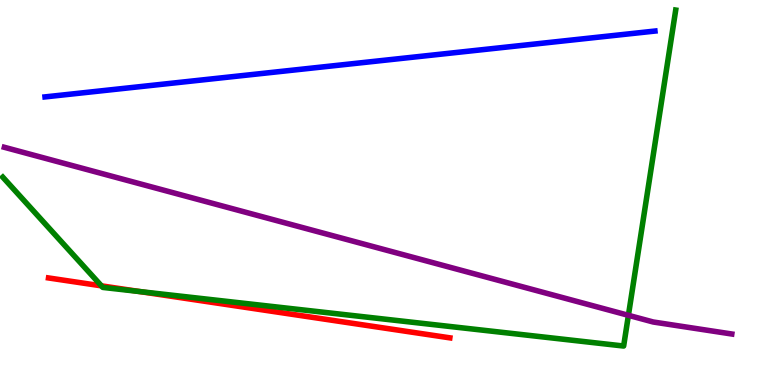[{'lines': ['blue', 'red'], 'intersections': []}, {'lines': ['green', 'red'], 'intersections': [{'x': 1.31, 'y': 2.58}, {'x': 1.8, 'y': 2.43}]}, {'lines': ['purple', 'red'], 'intersections': []}, {'lines': ['blue', 'green'], 'intersections': []}, {'lines': ['blue', 'purple'], 'intersections': []}, {'lines': ['green', 'purple'], 'intersections': [{'x': 8.11, 'y': 1.81}]}]